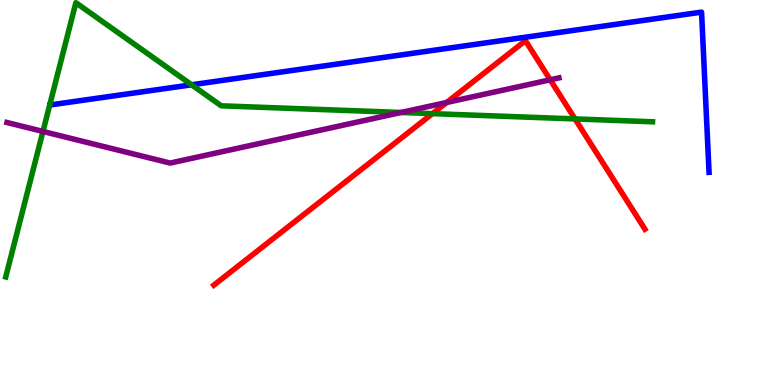[{'lines': ['blue', 'red'], 'intersections': []}, {'lines': ['green', 'red'], 'intersections': [{'x': 5.58, 'y': 7.05}, {'x': 7.42, 'y': 6.91}]}, {'lines': ['purple', 'red'], 'intersections': [{'x': 5.76, 'y': 7.34}, {'x': 7.1, 'y': 7.93}]}, {'lines': ['blue', 'green'], 'intersections': [{'x': 2.47, 'y': 7.8}]}, {'lines': ['blue', 'purple'], 'intersections': []}, {'lines': ['green', 'purple'], 'intersections': [{'x': 0.554, 'y': 6.59}, {'x': 5.17, 'y': 7.08}]}]